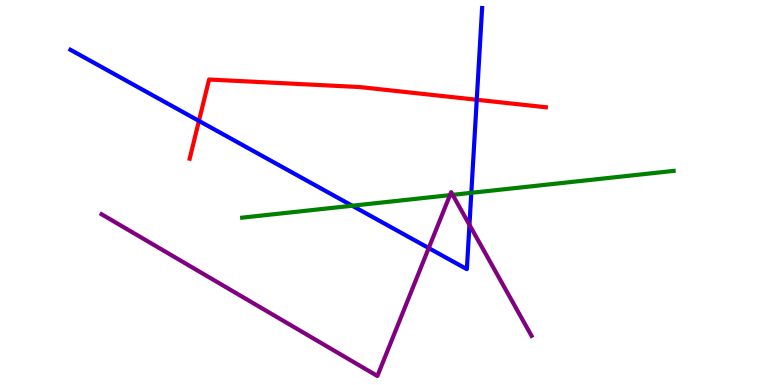[{'lines': ['blue', 'red'], 'intersections': [{'x': 2.57, 'y': 6.86}, {'x': 6.15, 'y': 7.41}]}, {'lines': ['green', 'red'], 'intersections': []}, {'lines': ['purple', 'red'], 'intersections': []}, {'lines': ['blue', 'green'], 'intersections': [{'x': 4.54, 'y': 4.66}, {'x': 6.08, 'y': 4.99}]}, {'lines': ['blue', 'purple'], 'intersections': [{'x': 5.53, 'y': 3.56}, {'x': 6.06, 'y': 4.16}]}, {'lines': ['green', 'purple'], 'intersections': [{'x': 5.81, 'y': 4.93}, {'x': 5.84, 'y': 4.94}]}]